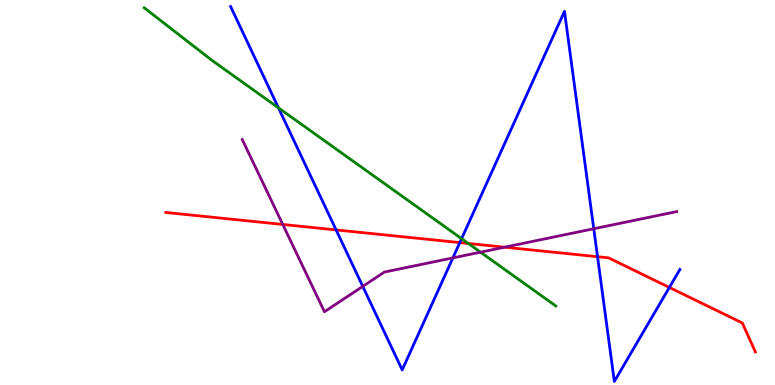[{'lines': ['blue', 'red'], 'intersections': [{'x': 4.34, 'y': 4.03}, {'x': 5.93, 'y': 3.7}, {'x': 7.71, 'y': 3.33}, {'x': 8.64, 'y': 2.53}]}, {'lines': ['green', 'red'], 'intersections': [{'x': 6.04, 'y': 3.68}]}, {'lines': ['purple', 'red'], 'intersections': [{'x': 3.65, 'y': 4.17}, {'x': 6.51, 'y': 3.58}]}, {'lines': ['blue', 'green'], 'intersections': [{'x': 3.59, 'y': 7.2}, {'x': 5.96, 'y': 3.8}]}, {'lines': ['blue', 'purple'], 'intersections': [{'x': 4.68, 'y': 2.56}, {'x': 5.84, 'y': 3.3}, {'x': 7.66, 'y': 4.06}]}, {'lines': ['green', 'purple'], 'intersections': [{'x': 6.2, 'y': 3.45}]}]